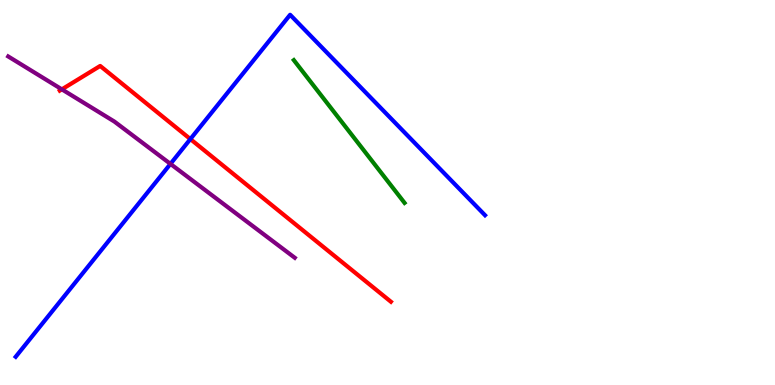[{'lines': ['blue', 'red'], 'intersections': [{'x': 2.46, 'y': 6.39}]}, {'lines': ['green', 'red'], 'intersections': []}, {'lines': ['purple', 'red'], 'intersections': [{'x': 0.798, 'y': 7.68}]}, {'lines': ['blue', 'green'], 'intersections': []}, {'lines': ['blue', 'purple'], 'intersections': [{'x': 2.2, 'y': 5.74}]}, {'lines': ['green', 'purple'], 'intersections': []}]